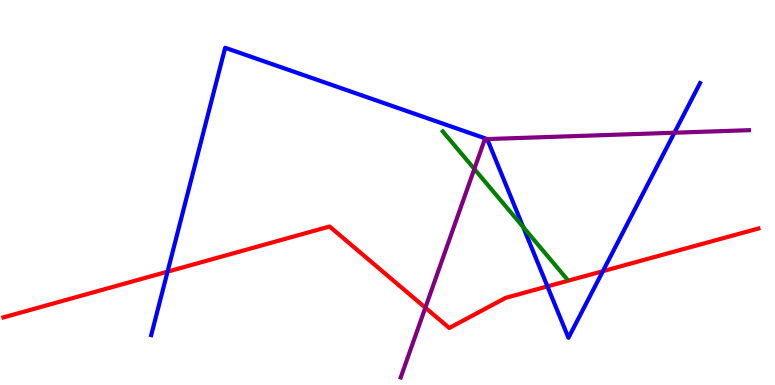[{'lines': ['blue', 'red'], 'intersections': [{'x': 2.16, 'y': 2.94}, {'x': 7.06, 'y': 2.56}, {'x': 7.78, 'y': 2.96}]}, {'lines': ['green', 'red'], 'intersections': []}, {'lines': ['purple', 'red'], 'intersections': [{'x': 5.49, 'y': 2.01}]}, {'lines': ['blue', 'green'], 'intersections': [{'x': 6.75, 'y': 4.1}]}, {'lines': ['blue', 'purple'], 'intersections': [{'x': 6.29, 'y': 6.39}, {'x': 8.7, 'y': 6.55}]}, {'lines': ['green', 'purple'], 'intersections': [{'x': 6.12, 'y': 5.61}]}]